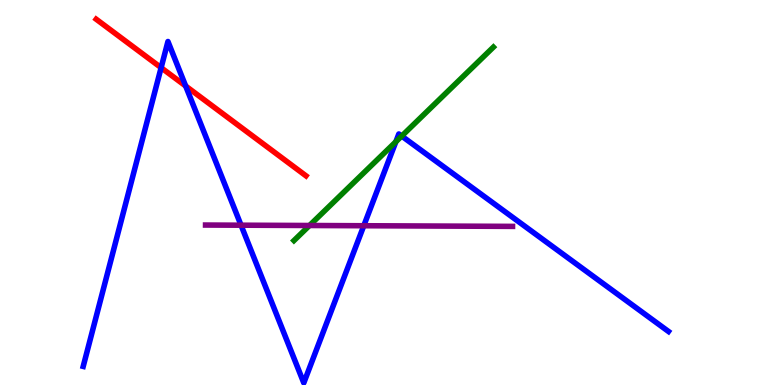[{'lines': ['blue', 'red'], 'intersections': [{'x': 2.08, 'y': 8.24}, {'x': 2.4, 'y': 7.77}]}, {'lines': ['green', 'red'], 'intersections': []}, {'lines': ['purple', 'red'], 'intersections': []}, {'lines': ['blue', 'green'], 'intersections': [{'x': 5.11, 'y': 6.32}, {'x': 5.18, 'y': 6.47}]}, {'lines': ['blue', 'purple'], 'intersections': [{'x': 3.11, 'y': 4.15}, {'x': 4.69, 'y': 4.14}]}, {'lines': ['green', 'purple'], 'intersections': [{'x': 3.99, 'y': 4.14}]}]